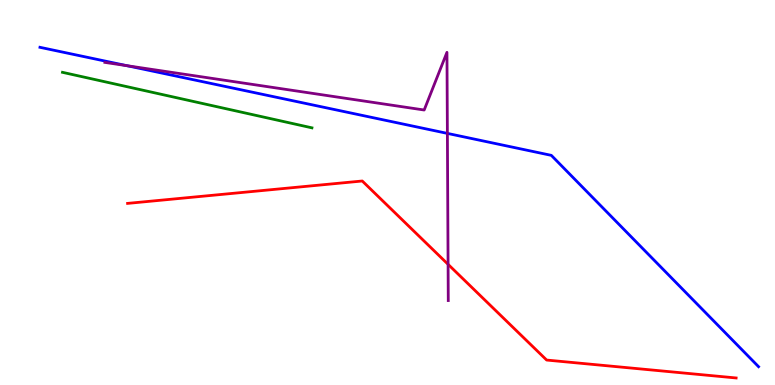[{'lines': ['blue', 'red'], 'intersections': []}, {'lines': ['green', 'red'], 'intersections': []}, {'lines': ['purple', 'red'], 'intersections': [{'x': 5.78, 'y': 3.13}]}, {'lines': ['blue', 'green'], 'intersections': []}, {'lines': ['blue', 'purple'], 'intersections': [{'x': 1.64, 'y': 8.29}, {'x': 5.77, 'y': 6.54}]}, {'lines': ['green', 'purple'], 'intersections': []}]